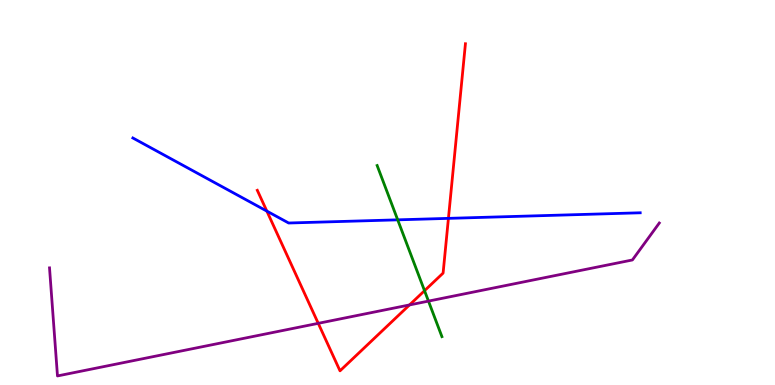[{'lines': ['blue', 'red'], 'intersections': [{'x': 3.44, 'y': 4.52}, {'x': 5.79, 'y': 4.33}]}, {'lines': ['green', 'red'], 'intersections': [{'x': 5.48, 'y': 2.45}]}, {'lines': ['purple', 'red'], 'intersections': [{'x': 4.11, 'y': 1.6}, {'x': 5.28, 'y': 2.08}]}, {'lines': ['blue', 'green'], 'intersections': [{'x': 5.13, 'y': 4.29}]}, {'lines': ['blue', 'purple'], 'intersections': []}, {'lines': ['green', 'purple'], 'intersections': [{'x': 5.53, 'y': 2.18}]}]